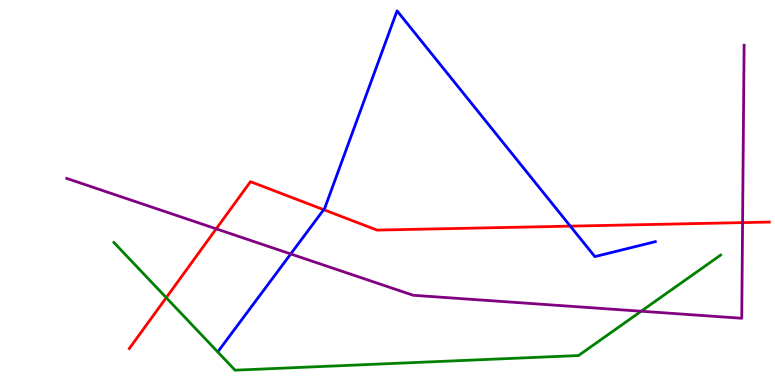[{'lines': ['blue', 'red'], 'intersections': [{'x': 4.18, 'y': 4.55}, {'x': 7.36, 'y': 4.13}]}, {'lines': ['green', 'red'], 'intersections': [{'x': 2.15, 'y': 2.27}]}, {'lines': ['purple', 'red'], 'intersections': [{'x': 2.79, 'y': 4.06}, {'x': 9.58, 'y': 4.22}]}, {'lines': ['blue', 'green'], 'intersections': []}, {'lines': ['blue', 'purple'], 'intersections': [{'x': 3.75, 'y': 3.4}]}, {'lines': ['green', 'purple'], 'intersections': [{'x': 8.27, 'y': 1.92}]}]